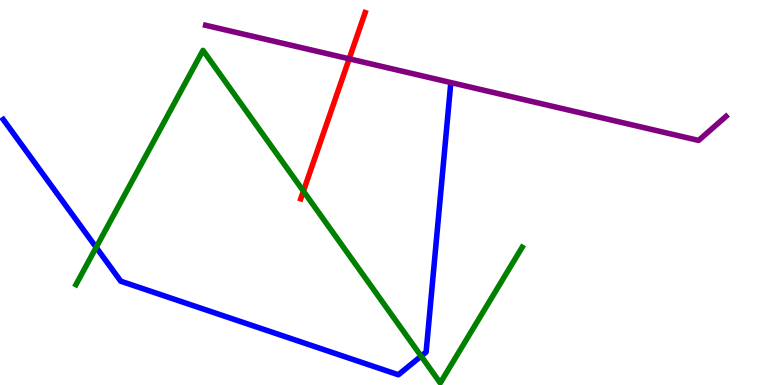[{'lines': ['blue', 'red'], 'intersections': []}, {'lines': ['green', 'red'], 'intersections': [{'x': 3.91, 'y': 5.04}]}, {'lines': ['purple', 'red'], 'intersections': [{'x': 4.51, 'y': 8.47}]}, {'lines': ['blue', 'green'], 'intersections': [{'x': 1.24, 'y': 3.57}, {'x': 5.43, 'y': 0.75}]}, {'lines': ['blue', 'purple'], 'intersections': []}, {'lines': ['green', 'purple'], 'intersections': []}]